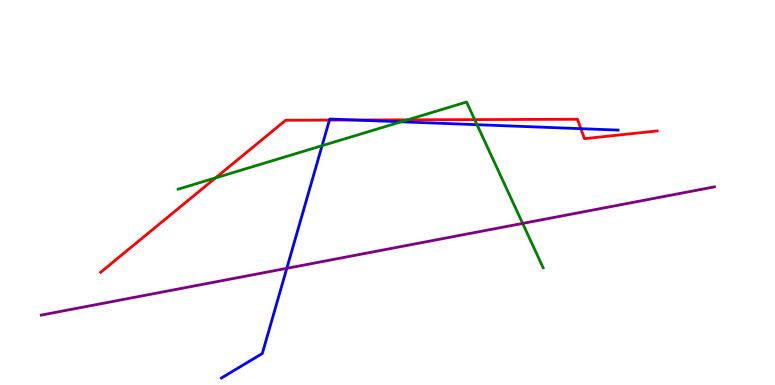[{'lines': ['blue', 'red'], 'intersections': [{'x': 4.25, 'y': 6.88}, {'x': 4.57, 'y': 6.88}, {'x': 7.49, 'y': 6.66}]}, {'lines': ['green', 'red'], 'intersections': [{'x': 2.78, 'y': 5.38}, {'x': 5.26, 'y': 6.89}, {'x': 6.12, 'y': 6.89}]}, {'lines': ['purple', 'red'], 'intersections': []}, {'lines': ['blue', 'green'], 'intersections': [{'x': 4.16, 'y': 6.22}, {'x': 5.18, 'y': 6.84}, {'x': 6.16, 'y': 6.76}]}, {'lines': ['blue', 'purple'], 'intersections': [{'x': 3.7, 'y': 3.03}]}, {'lines': ['green', 'purple'], 'intersections': [{'x': 6.74, 'y': 4.2}]}]